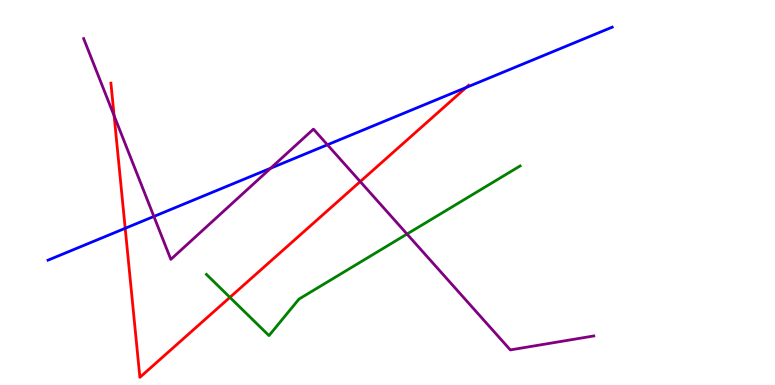[{'lines': ['blue', 'red'], 'intersections': [{'x': 1.62, 'y': 4.07}, {'x': 6.01, 'y': 7.73}]}, {'lines': ['green', 'red'], 'intersections': [{'x': 2.97, 'y': 2.28}]}, {'lines': ['purple', 'red'], 'intersections': [{'x': 1.47, 'y': 6.99}, {'x': 4.65, 'y': 5.28}]}, {'lines': ['blue', 'green'], 'intersections': []}, {'lines': ['blue', 'purple'], 'intersections': [{'x': 1.99, 'y': 4.38}, {'x': 3.49, 'y': 5.63}, {'x': 4.22, 'y': 6.24}]}, {'lines': ['green', 'purple'], 'intersections': [{'x': 5.25, 'y': 3.92}]}]